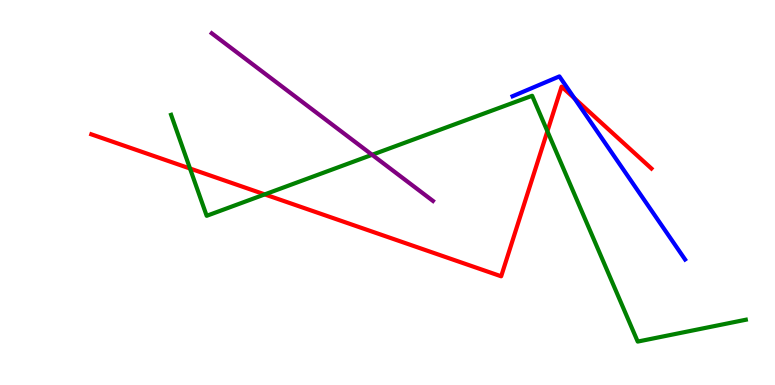[{'lines': ['blue', 'red'], 'intersections': [{'x': 7.41, 'y': 7.45}]}, {'lines': ['green', 'red'], 'intersections': [{'x': 2.45, 'y': 5.62}, {'x': 3.42, 'y': 4.95}, {'x': 7.06, 'y': 6.59}]}, {'lines': ['purple', 'red'], 'intersections': []}, {'lines': ['blue', 'green'], 'intersections': []}, {'lines': ['blue', 'purple'], 'intersections': []}, {'lines': ['green', 'purple'], 'intersections': [{'x': 4.8, 'y': 5.98}]}]